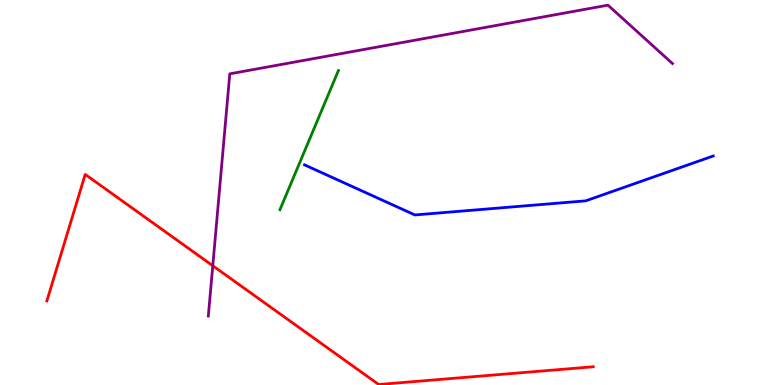[{'lines': ['blue', 'red'], 'intersections': []}, {'lines': ['green', 'red'], 'intersections': []}, {'lines': ['purple', 'red'], 'intersections': [{'x': 2.75, 'y': 3.1}]}, {'lines': ['blue', 'green'], 'intersections': []}, {'lines': ['blue', 'purple'], 'intersections': []}, {'lines': ['green', 'purple'], 'intersections': []}]